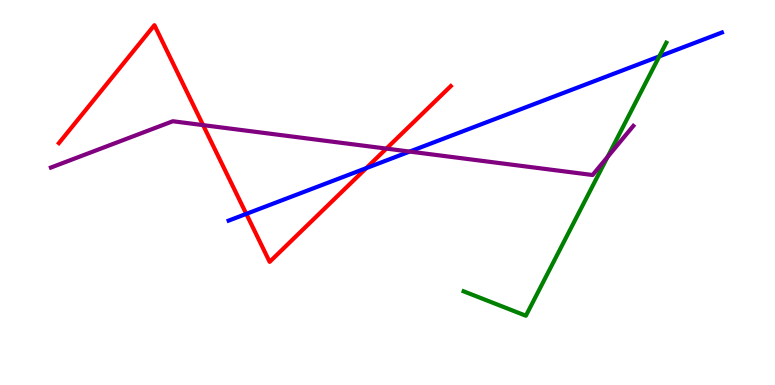[{'lines': ['blue', 'red'], 'intersections': [{'x': 3.18, 'y': 4.44}, {'x': 4.73, 'y': 5.63}]}, {'lines': ['green', 'red'], 'intersections': []}, {'lines': ['purple', 'red'], 'intersections': [{'x': 2.62, 'y': 6.75}, {'x': 4.99, 'y': 6.14}]}, {'lines': ['blue', 'green'], 'intersections': [{'x': 8.51, 'y': 8.54}]}, {'lines': ['blue', 'purple'], 'intersections': [{'x': 5.29, 'y': 6.06}]}, {'lines': ['green', 'purple'], 'intersections': [{'x': 7.84, 'y': 5.92}]}]